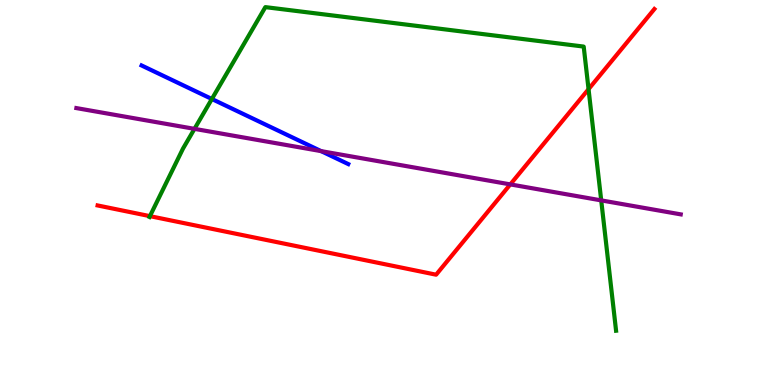[{'lines': ['blue', 'red'], 'intersections': []}, {'lines': ['green', 'red'], 'intersections': [{'x': 1.93, 'y': 4.39}, {'x': 7.59, 'y': 7.68}]}, {'lines': ['purple', 'red'], 'intersections': [{'x': 6.58, 'y': 5.21}]}, {'lines': ['blue', 'green'], 'intersections': [{'x': 2.73, 'y': 7.43}]}, {'lines': ['blue', 'purple'], 'intersections': [{'x': 4.14, 'y': 6.07}]}, {'lines': ['green', 'purple'], 'intersections': [{'x': 2.51, 'y': 6.65}, {'x': 7.76, 'y': 4.8}]}]